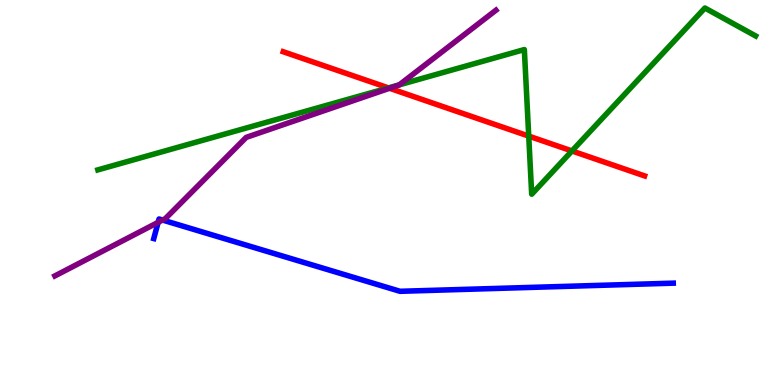[{'lines': ['blue', 'red'], 'intersections': []}, {'lines': ['green', 'red'], 'intersections': [{'x': 5.01, 'y': 7.72}, {'x': 6.82, 'y': 6.46}, {'x': 7.38, 'y': 6.08}]}, {'lines': ['purple', 'red'], 'intersections': [{'x': 5.03, 'y': 7.71}]}, {'lines': ['blue', 'green'], 'intersections': []}, {'lines': ['blue', 'purple'], 'intersections': [{'x': 2.04, 'y': 4.22}, {'x': 2.1, 'y': 4.28}]}, {'lines': ['green', 'purple'], 'intersections': [{'x': 5.15, 'y': 7.8}]}]